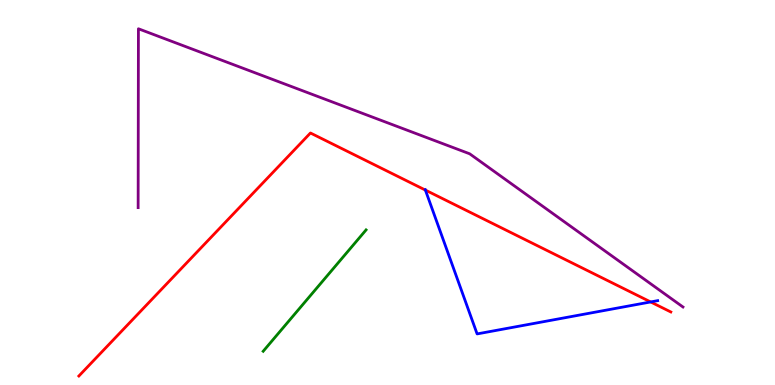[{'lines': ['blue', 'red'], 'intersections': [{'x': 5.49, 'y': 5.06}, {'x': 8.4, 'y': 2.16}]}, {'lines': ['green', 'red'], 'intersections': []}, {'lines': ['purple', 'red'], 'intersections': []}, {'lines': ['blue', 'green'], 'intersections': []}, {'lines': ['blue', 'purple'], 'intersections': []}, {'lines': ['green', 'purple'], 'intersections': []}]